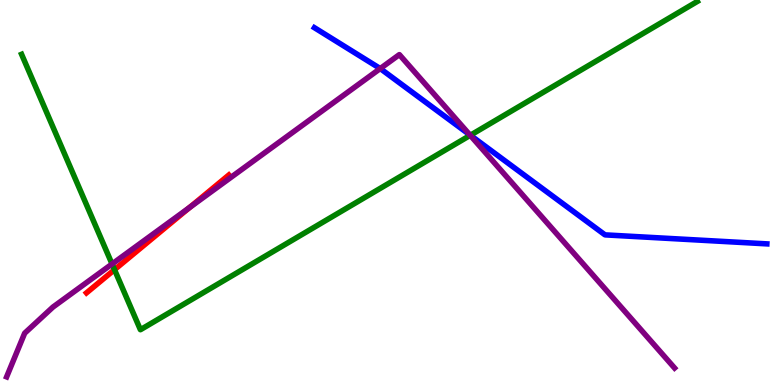[{'lines': ['blue', 'red'], 'intersections': []}, {'lines': ['green', 'red'], 'intersections': [{'x': 1.48, 'y': 3.0}]}, {'lines': ['purple', 'red'], 'intersections': [{'x': 2.45, 'y': 4.61}]}, {'lines': ['blue', 'green'], 'intersections': [{'x': 6.07, 'y': 6.49}]}, {'lines': ['blue', 'purple'], 'intersections': [{'x': 4.91, 'y': 8.22}, {'x': 6.06, 'y': 6.5}]}, {'lines': ['green', 'purple'], 'intersections': [{'x': 1.45, 'y': 3.14}, {'x': 6.07, 'y': 6.49}]}]